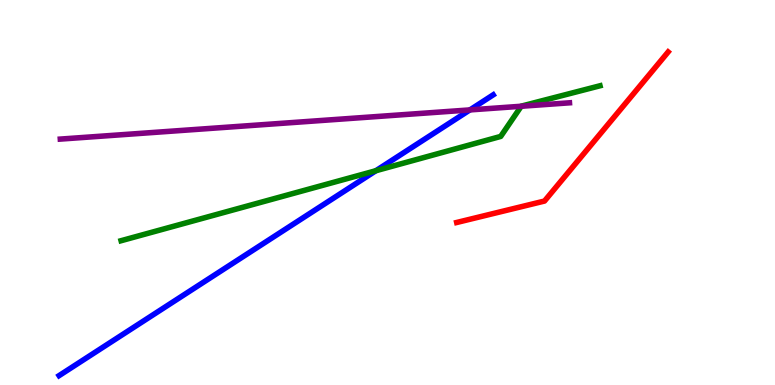[{'lines': ['blue', 'red'], 'intersections': []}, {'lines': ['green', 'red'], 'intersections': []}, {'lines': ['purple', 'red'], 'intersections': []}, {'lines': ['blue', 'green'], 'intersections': [{'x': 4.85, 'y': 5.57}]}, {'lines': ['blue', 'purple'], 'intersections': [{'x': 6.06, 'y': 7.15}]}, {'lines': ['green', 'purple'], 'intersections': [{'x': 6.73, 'y': 7.24}]}]